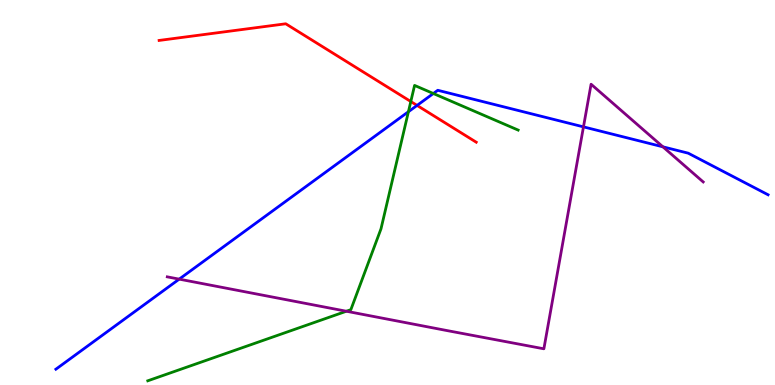[{'lines': ['blue', 'red'], 'intersections': [{'x': 5.38, 'y': 7.26}]}, {'lines': ['green', 'red'], 'intersections': [{'x': 5.3, 'y': 7.36}]}, {'lines': ['purple', 'red'], 'intersections': []}, {'lines': ['blue', 'green'], 'intersections': [{'x': 5.27, 'y': 7.1}, {'x': 5.59, 'y': 7.57}]}, {'lines': ['blue', 'purple'], 'intersections': [{'x': 2.31, 'y': 2.75}, {'x': 7.53, 'y': 6.7}, {'x': 8.55, 'y': 6.19}]}, {'lines': ['green', 'purple'], 'intersections': [{'x': 4.47, 'y': 1.92}]}]